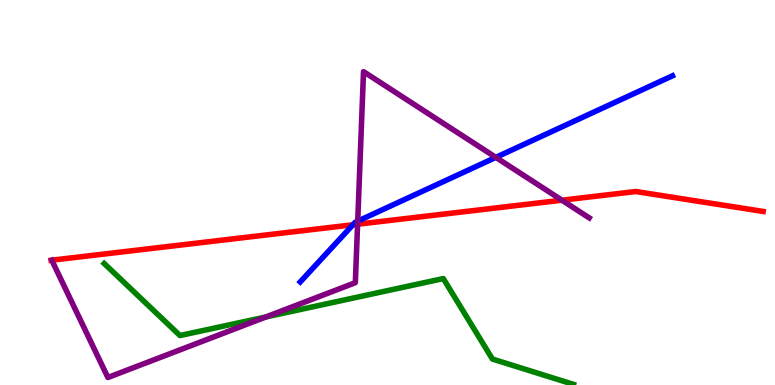[{'lines': ['blue', 'red'], 'intersections': [{'x': 4.55, 'y': 4.16}]}, {'lines': ['green', 'red'], 'intersections': []}, {'lines': ['purple', 'red'], 'intersections': [{'x': 4.61, 'y': 4.18}, {'x': 7.25, 'y': 4.8}]}, {'lines': ['blue', 'green'], 'intersections': []}, {'lines': ['blue', 'purple'], 'intersections': [{'x': 4.62, 'y': 4.26}, {'x': 6.4, 'y': 5.91}]}, {'lines': ['green', 'purple'], 'intersections': [{'x': 3.43, 'y': 1.77}]}]